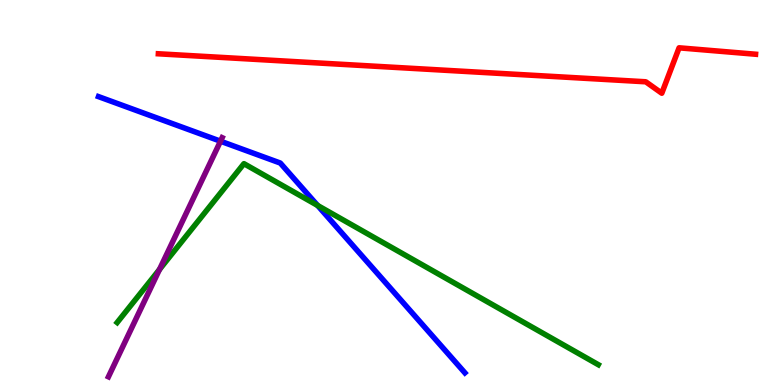[{'lines': ['blue', 'red'], 'intersections': []}, {'lines': ['green', 'red'], 'intersections': []}, {'lines': ['purple', 'red'], 'intersections': []}, {'lines': ['blue', 'green'], 'intersections': [{'x': 4.1, 'y': 4.66}]}, {'lines': ['blue', 'purple'], 'intersections': [{'x': 2.85, 'y': 6.33}]}, {'lines': ['green', 'purple'], 'intersections': [{'x': 2.06, 'y': 3.0}]}]